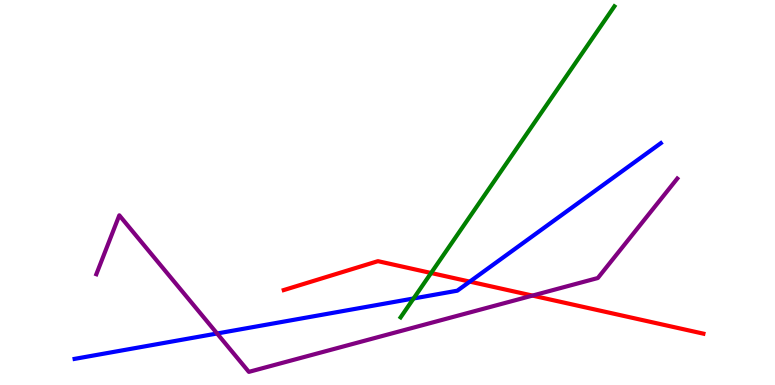[{'lines': ['blue', 'red'], 'intersections': [{'x': 6.06, 'y': 2.68}]}, {'lines': ['green', 'red'], 'intersections': [{'x': 5.56, 'y': 2.91}]}, {'lines': ['purple', 'red'], 'intersections': [{'x': 6.87, 'y': 2.32}]}, {'lines': ['blue', 'green'], 'intersections': [{'x': 5.34, 'y': 2.25}]}, {'lines': ['blue', 'purple'], 'intersections': [{'x': 2.8, 'y': 1.34}]}, {'lines': ['green', 'purple'], 'intersections': []}]